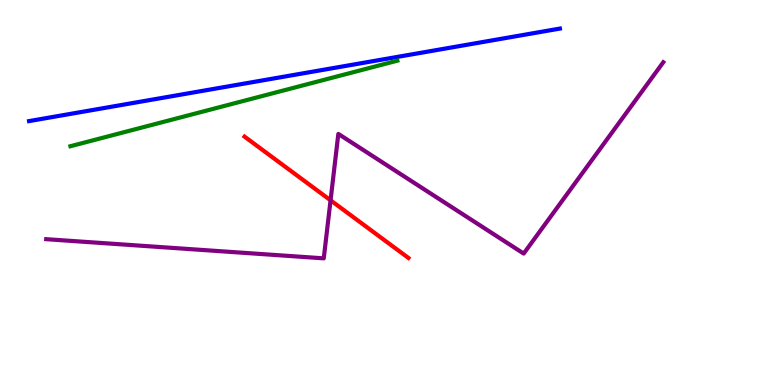[{'lines': ['blue', 'red'], 'intersections': []}, {'lines': ['green', 'red'], 'intersections': []}, {'lines': ['purple', 'red'], 'intersections': [{'x': 4.27, 'y': 4.8}]}, {'lines': ['blue', 'green'], 'intersections': []}, {'lines': ['blue', 'purple'], 'intersections': []}, {'lines': ['green', 'purple'], 'intersections': []}]